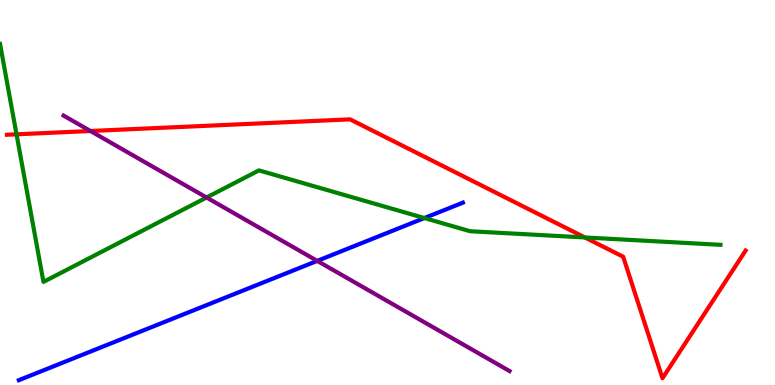[{'lines': ['blue', 'red'], 'intersections': []}, {'lines': ['green', 'red'], 'intersections': [{'x': 0.213, 'y': 6.51}, {'x': 7.55, 'y': 3.83}]}, {'lines': ['purple', 'red'], 'intersections': [{'x': 1.17, 'y': 6.6}]}, {'lines': ['blue', 'green'], 'intersections': [{'x': 5.48, 'y': 4.34}]}, {'lines': ['blue', 'purple'], 'intersections': [{'x': 4.09, 'y': 3.22}]}, {'lines': ['green', 'purple'], 'intersections': [{'x': 2.67, 'y': 4.87}]}]